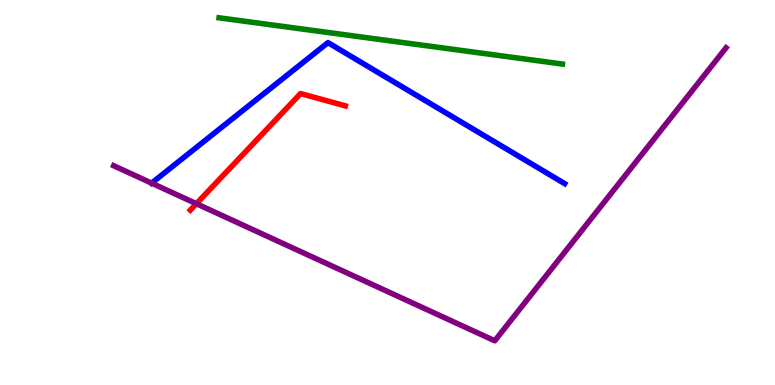[{'lines': ['blue', 'red'], 'intersections': []}, {'lines': ['green', 'red'], 'intersections': []}, {'lines': ['purple', 'red'], 'intersections': [{'x': 2.53, 'y': 4.71}]}, {'lines': ['blue', 'green'], 'intersections': []}, {'lines': ['blue', 'purple'], 'intersections': [{'x': 1.96, 'y': 5.24}]}, {'lines': ['green', 'purple'], 'intersections': []}]